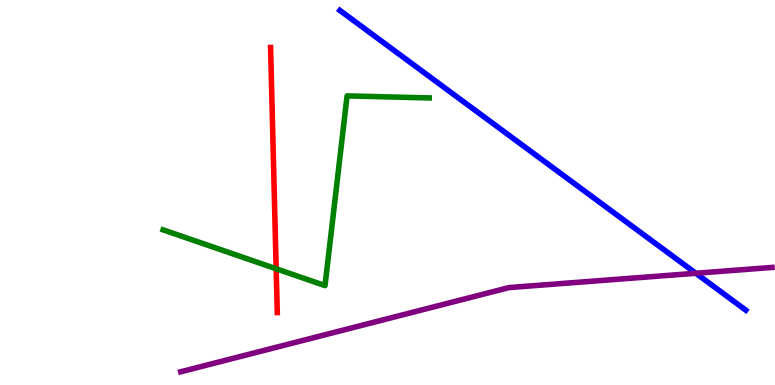[{'lines': ['blue', 'red'], 'intersections': []}, {'lines': ['green', 'red'], 'intersections': [{'x': 3.56, 'y': 3.02}]}, {'lines': ['purple', 'red'], 'intersections': []}, {'lines': ['blue', 'green'], 'intersections': []}, {'lines': ['blue', 'purple'], 'intersections': [{'x': 8.98, 'y': 2.9}]}, {'lines': ['green', 'purple'], 'intersections': []}]